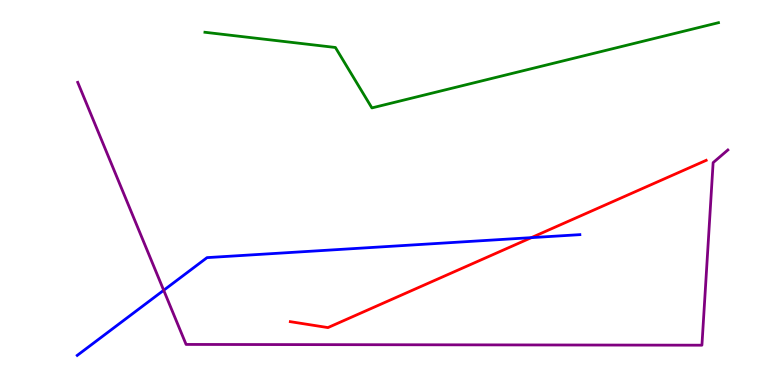[{'lines': ['blue', 'red'], 'intersections': [{'x': 6.86, 'y': 3.83}]}, {'lines': ['green', 'red'], 'intersections': []}, {'lines': ['purple', 'red'], 'intersections': []}, {'lines': ['blue', 'green'], 'intersections': []}, {'lines': ['blue', 'purple'], 'intersections': [{'x': 2.11, 'y': 2.46}]}, {'lines': ['green', 'purple'], 'intersections': []}]